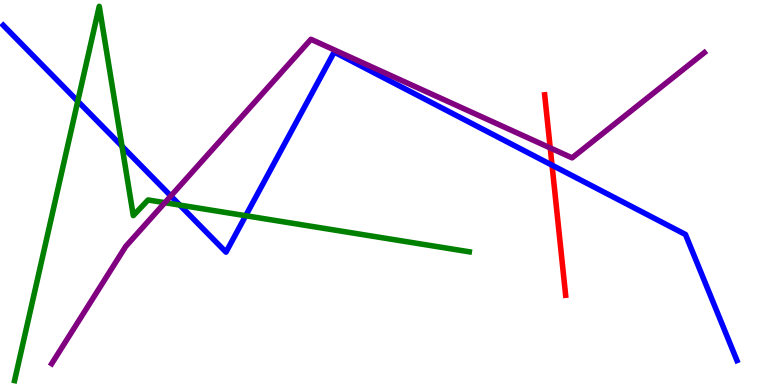[{'lines': ['blue', 'red'], 'intersections': [{'x': 7.12, 'y': 5.71}]}, {'lines': ['green', 'red'], 'intersections': []}, {'lines': ['purple', 'red'], 'intersections': [{'x': 7.1, 'y': 6.16}]}, {'lines': ['blue', 'green'], 'intersections': [{'x': 1.0, 'y': 7.37}, {'x': 1.57, 'y': 6.2}, {'x': 2.32, 'y': 4.67}, {'x': 3.17, 'y': 4.4}]}, {'lines': ['blue', 'purple'], 'intersections': [{'x': 2.2, 'y': 4.91}]}, {'lines': ['green', 'purple'], 'intersections': [{'x': 2.13, 'y': 4.74}]}]